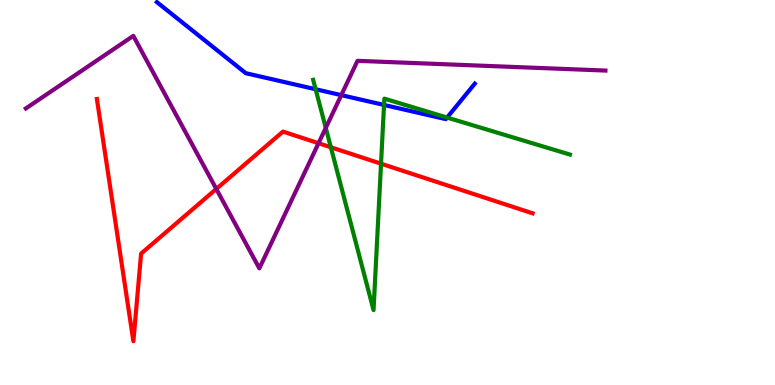[{'lines': ['blue', 'red'], 'intersections': []}, {'lines': ['green', 'red'], 'intersections': [{'x': 4.27, 'y': 6.18}, {'x': 4.92, 'y': 5.75}]}, {'lines': ['purple', 'red'], 'intersections': [{'x': 2.79, 'y': 5.09}, {'x': 4.11, 'y': 6.28}]}, {'lines': ['blue', 'green'], 'intersections': [{'x': 4.07, 'y': 7.68}, {'x': 4.96, 'y': 7.27}, {'x': 5.77, 'y': 6.95}]}, {'lines': ['blue', 'purple'], 'intersections': [{'x': 4.4, 'y': 7.53}]}, {'lines': ['green', 'purple'], 'intersections': [{'x': 4.2, 'y': 6.68}]}]